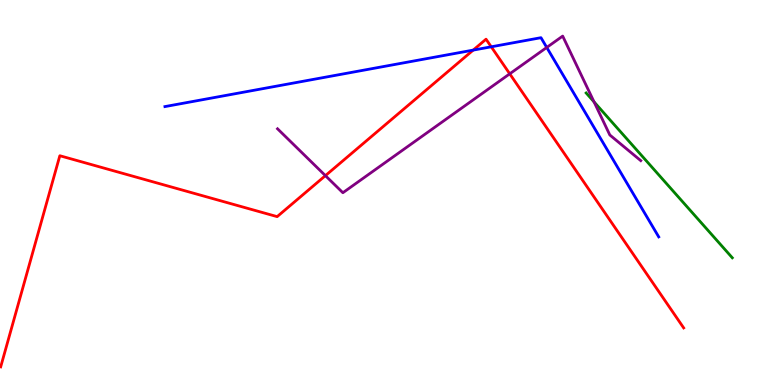[{'lines': ['blue', 'red'], 'intersections': [{'x': 6.11, 'y': 8.7}, {'x': 6.34, 'y': 8.78}]}, {'lines': ['green', 'red'], 'intersections': []}, {'lines': ['purple', 'red'], 'intersections': [{'x': 4.2, 'y': 5.44}, {'x': 6.58, 'y': 8.08}]}, {'lines': ['blue', 'green'], 'intersections': []}, {'lines': ['blue', 'purple'], 'intersections': [{'x': 7.05, 'y': 8.77}]}, {'lines': ['green', 'purple'], 'intersections': [{'x': 7.67, 'y': 7.35}]}]